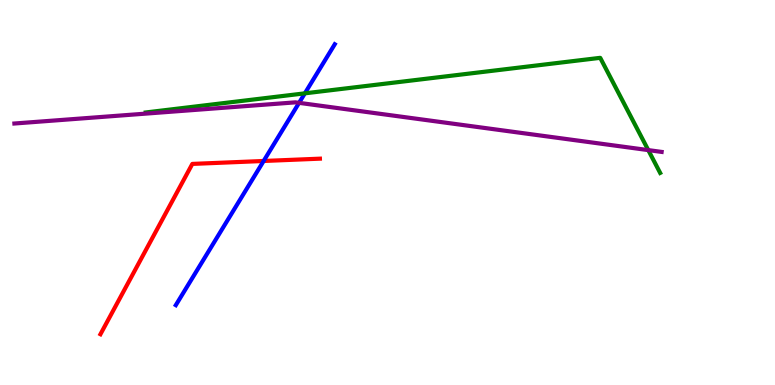[{'lines': ['blue', 'red'], 'intersections': [{'x': 3.4, 'y': 5.82}]}, {'lines': ['green', 'red'], 'intersections': []}, {'lines': ['purple', 'red'], 'intersections': []}, {'lines': ['blue', 'green'], 'intersections': [{'x': 3.93, 'y': 7.58}]}, {'lines': ['blue', 'purple'], 'intersections': [{'x': 3.86, 'y': 7.33}]}, {'lines': ['green', 'purple'], 'intersections': [{'x': 8.36, 'y': 6.1}]}]